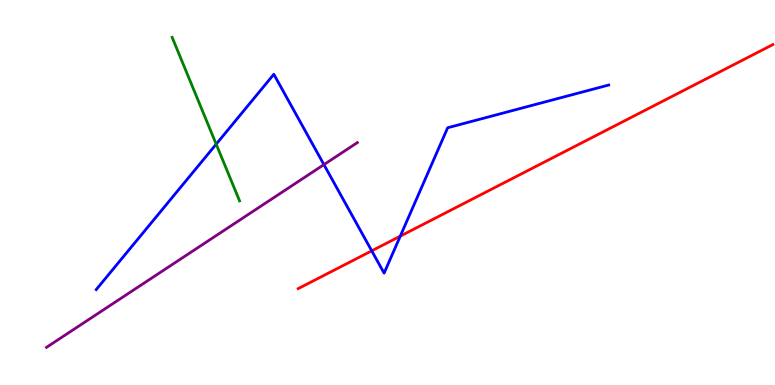[{'lines': ['blue', 'red'], 'intersections': [{'x': 4.8, 'y': 3.49}, {'x': 5.16, 'y': 3.87}]}, {'lines': ['green', 'red'], 'intersections': []}, {'lines': ['purple', 'red'], 'intersections': []}, {'lines': ['blue', 'green'], 'intersections': [{'x': 2.79, 'y': 6.26}]}, {'lines': ['blue', 'purple'], 'intersections': [{'x': 4.18, 'y': 5.72}]}, {'lines': ['green', 'purple'], 'intersections': []}]